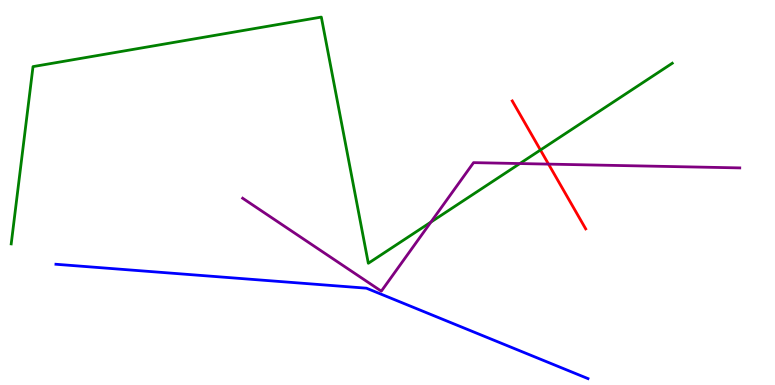[{'lines': ['blue', 'red'], 'intersections': []}, {'lines': ['green', 'red'], 'intersections': [{'x': 6.97, 'y': 6.1}]}, {'lines': ['purple', 'red'], 'intersections': [{'x': 7.08, 'y': 5.74}]}, {'lines': ['blue', 'green'], 'intersections': []}, {'lines': ['blue', 'purple'], 'intersections': []}, {'lines': ['green', 'purple'], 'intersections': [{'x': 5.56, 'y': 4.23}, {'x': 6.71, 'y': 5.75}]}]